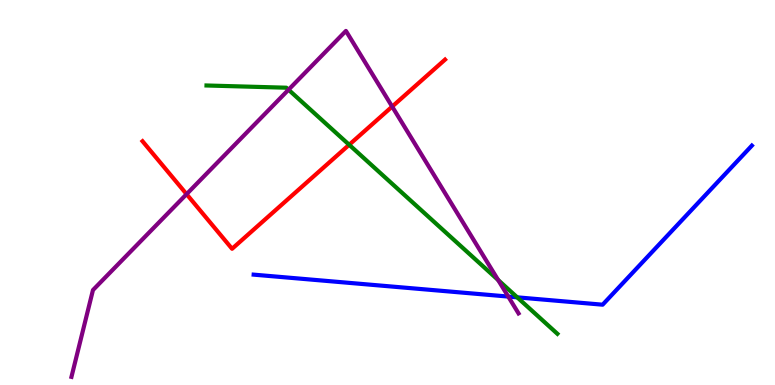[{'lines': ['blue', 'red'], 'intersections': []}, {'lines': ['green', 'red'], 'intersections': [{'x': 4.51, 'y': 6.24}]}, {'lines': ['purple', 'red'], 'intersections': [{'x': 2.41, 'y': 4.96}, {'x': 5.06, 'y': 7.23}]}, {'lines': ['blue', 'green'], 'intersections': [{'x': 6.67, 'y': 2.28}]}, {'lines': ['blue', 'purple'], 'intersections': [{'x': 6.56, 'y': 2.3}]}, {'lines': ['green', 'purple'], 'intersections': [{'x': 3.72, 'y': 7.67}, {'x': 6.43, 'y': 2.73}]}]